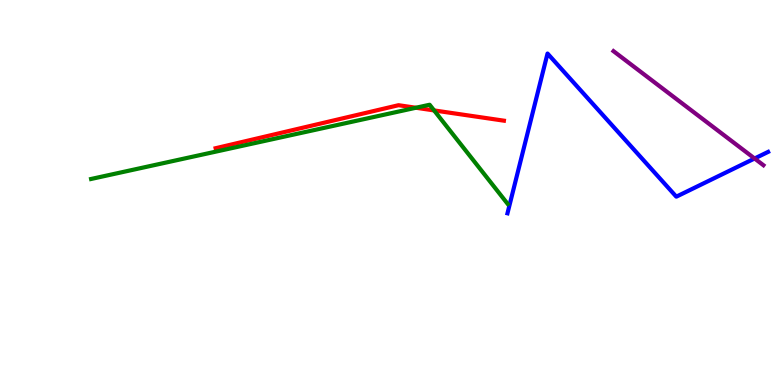[{'lines': ['blue', 'red'], 'intersections': []}, {'lines': ['green', 'red'], 'intersections': [{'x': 5.37, 'y': 7.2}, {'x': 5.6, 'y': 7.13}]}, {'lines': ['purple', 'red'], 'intersections': []}, {'lines': ['blue', 'green'], 'intersections': []}, {'lines': ['blue', 'purple'], 'intersections': [{'x': 9.74, 'y': 5.88}]}, {'lines': ['green', 'purple'], 'intersections': []}]